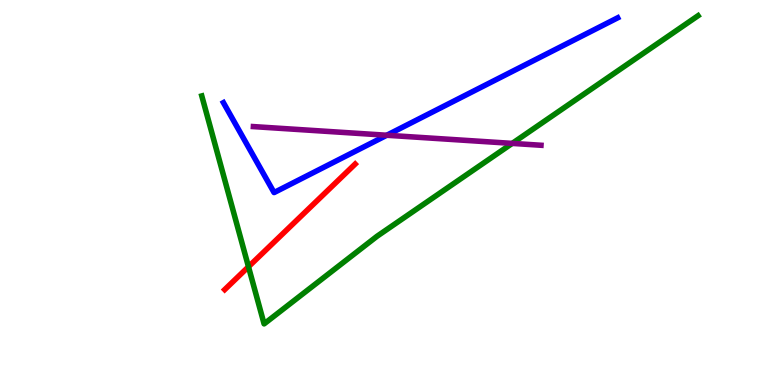[{'lines': ['blue', 'red'], 'intersections': []}, {'lines': ['green', 'red'], 'intersections': [{'x': 3.21, 'y': 3.07}]}, {'lines': ['purple', 'red'], 'intersections': []}, {'lines': ['blue', 'green'], 'intersections': []}, {'lines': ['blue', 'purple'], 'intersections': [{'x': 4.99, 'y': 6.49}]}, {'lines': ['green', 'purple'], 'intersections': [{'x': 6.61, 'y': 6.28}]}]